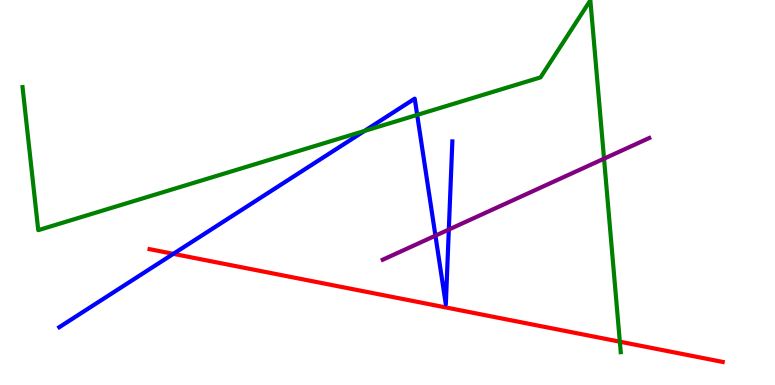[{'lines': ['blue', 'red'], 'intersections': [{'x': 2.24, 'y': 3.41}]}, {'lines': ['green', 'red'], 'intersections': [{'x': 8.0, 'y': 1.13}]}, {'lines': ['purple', 'red'], 'intersections': []}, {'lines': ['blue', 'green'], 'intersections': [{'x': 4.7, 'y': 6.6}, {'x': 5.38, 'y': 7.02}]}, {'lines': ['blue', 'purple'], 'intersections': [{'x': 5.62, 'y': 3.88}, {'x': 5.79, 'y': 4.04}]}, {'lines': ['green', 'purple'], 'intersections': [{'x': 7.79, 'y': 5.88}]}]